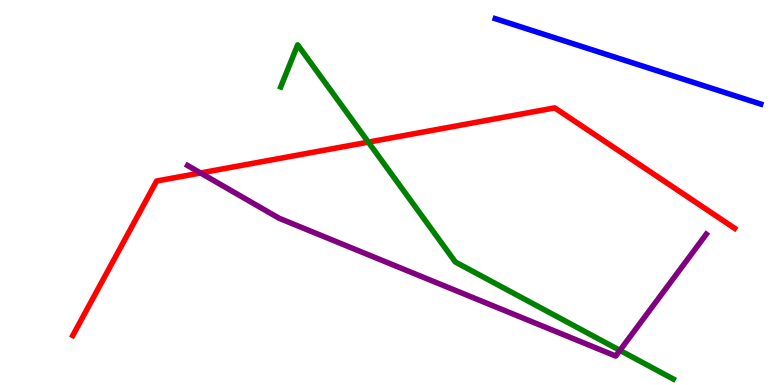[{'lines': ['blue', 'red'], 'intersections': []}, {'lines': ['green', 'red'], 'intersections': [{'x': 4.75, 'y': 6.31}]}, {'lines': ['purple', 'red'], 'intersections': [{'x': 2.59, 'y': 5.51}]}, {'lines': ['blue', 'green'], 'intersections': []}, {'lines': ['blue', 'purple'], 'intersections': []}, {'lines': ['green', 'purple'], 'intersections': [{'x': 8.0, 'y': 0.899}]}]